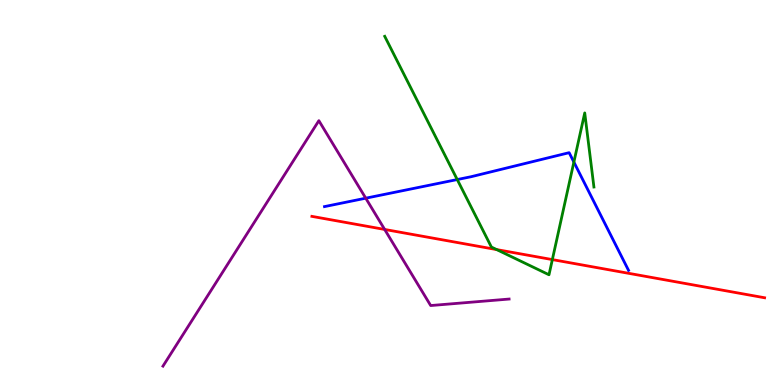[{'lines': ['blue', 'red'], 'intersections': []}, {'lines': ['green', 'red'], 'intersections': [{'x': 6.41, 'y': 3.52}, {'x': 7.13, 'y': 3.26}]}, {'lines': ['purple', 'red'], 'intersections': [{'x': 4.96, 'y': 4.04}]}, {'lines': ['blue', 'green'], 'intersections': [{'x': 5.9, 'y': 5.34}, {'x': 7.4, 'y': 5.79}]}, {'lines': ['blue', 'purple'], 'intersections': [{'x': 4.72, 'y': 4.85}]}, {'lines': ['green', 'purple'], 'intersections': []}]